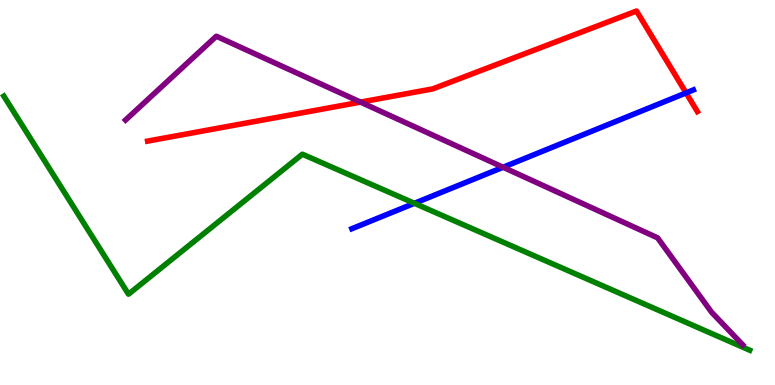[{'lines': ['blue', 'red'], 'intersections': [{'x': 8.85, 'y': 7.59}]}, {'lines': ['green', 'red'], 'intersections': []}, {'lines': ['purple', 'red'], 'intersections': [{'x': 4.65, 'y': 7.35}]}, {'lines': ['blue', 'green'], 'intersections': [{'x': 5.35, 'y': 4.72}]}, {'lines': ['blue', 'purple'], 'intersections': [{'x': 6.49, 'y': 5.66}]}, {'lines': ['green', 'purple'], 'intersections': []}]